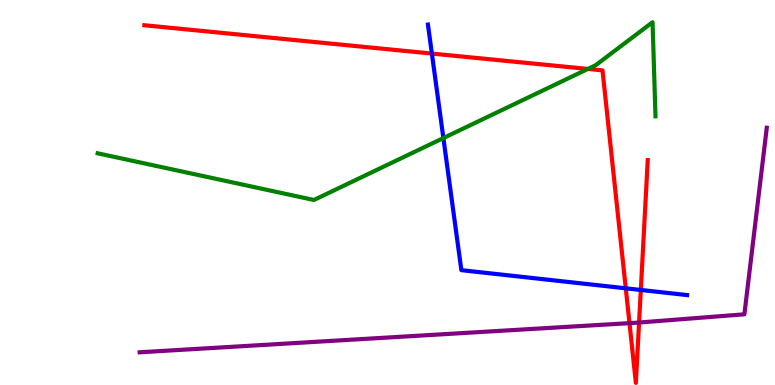[{'lines': ['blue', 'red'], 'intersections': [{'x': 5.57, 'y': 8.61}, {'x': 8.07, 'y': 2.51}, {'x': 8.27, 'y': 2.47}]}, {'lines': ['green', 'red'], 'intersections': [{'x': 7.59, 'y': 8.21}]}, {'lines': ['purple', 'red'], 'intersections': [{'x': 8.12, 'y': 1.61}, {'x': 8.25, 'y': 1.62}]}, {'lines': ['blue', 'green'], 'intersections': [{'x': 5.72, 'y': 6.41}]}, {'lines': ['blue', 'purple'], 'intersections': []}, {'lines': ['green', 'purple'], 'intersections': []}]